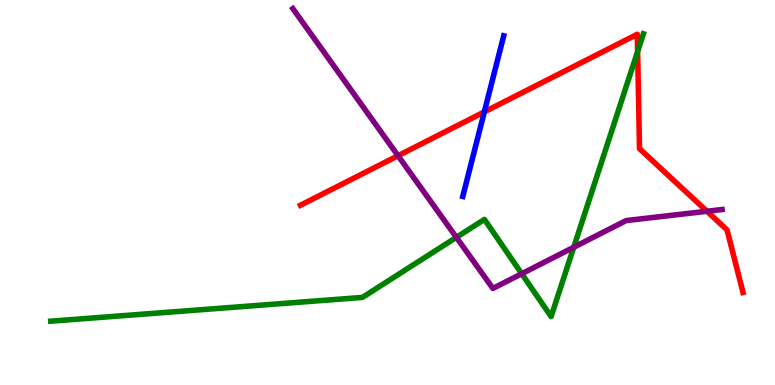[{'lines': ['blue', 'red'], 'intersections': [{'x': 6.25, 'y': 7.09}]}, {'lines': ['green', 'red'], 'intersections': [{'x': 8.23, 'y': 8.66}]}, {'lines': ['purple', 'red'], 'intersections': [{'x': 5.14, 'y': 5.96}, {'x': 9.12, 'y': 4.51}]}, {'lines': ['blue', 'green'], 'intersections': []}, {'lines': ['blue', 'purple'], 'intersections': []}, {'lines': ['green', 'purple'], 'intersections': [{'x': 5.89, 'y': 3.84}, {'x': 6.73, 'y': 2.89}, {'x': 7.4, 'y': 3.58}]}]